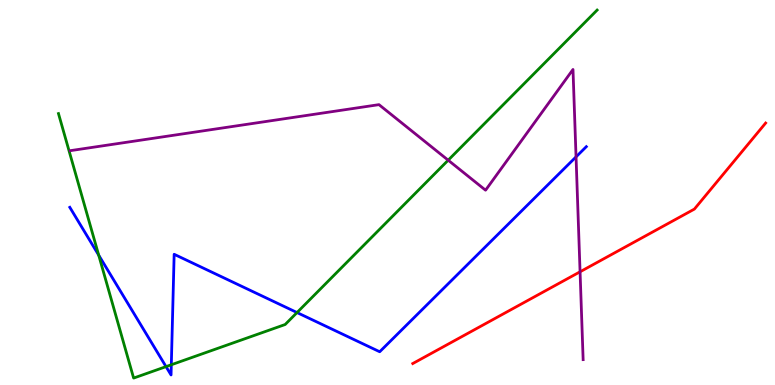[{'lines': ['blue', 'red'], 'intersections': []}, {'lines': ['green', 'red'], 'intersections': []}, {'lines': ['purple', 'red'], 'intersections': [{'x': 7.48, 'y': 2.94}]}, {'lines': ['blue', 'green'], 'intersections': [{'x': 1.27, 'y': 3.37}, {'x': 2.14, 'y': 0.477}, {'x': 2.21, 'y': 0.526}, {'x': 3.83, 'y': 1.88}]}, {'lines': ['blue', 'purple'], 'intersections': [{'x': 7.43, 'y': 5.93}]}, {'lines': ['green', 'purple'], 'intersections': [{'x': 5.78, 'y': 5.84}]}]